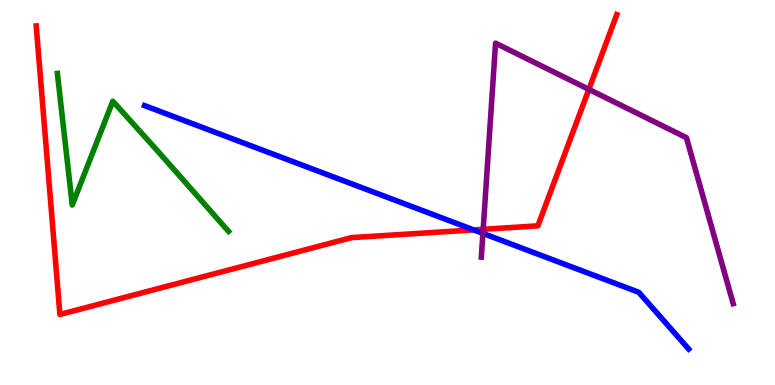[{'lines': ['blue', 'red'], 'intersections': [{'x': 6.11, 'y': 4.03}]}, {'lines': ['green', 'red'], 'intersections': []}, {'lines': ['purple', 'red'], 'intersections': [{'x': 6.23, 'y': 4.04}, {'x': 7.6, 'y': 7.68}]}, {'lines': ['blue', 'green'], 'intersections': []}, {'lines': ['blue', 'purple'], 'intersections': [{'x': 6.23, 'y': 3.94}]}, {'lines': ['green', 'purple'], 'intersections': []}]